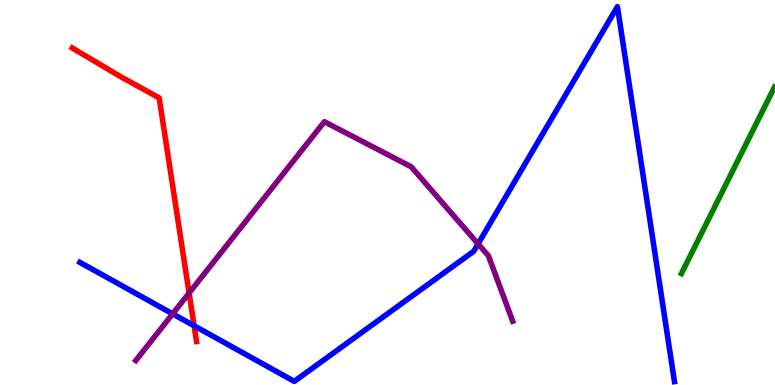[{'lines': ['blue', 'red'], 'intersections': [{'x': 2.5, 'y': 1.54}]}, {'lines': ['green', 'red'], 'intersections': []}, {'lines': ['purple', 'red'], 'intersections': [{'x': 2.44, 'y': 2.39}]}, {'lines': ['blue', 'green'], 'intersections': []}, {'lines': ['blue', 'purple'], 'intersections': [{'x': 2.23, 'y': 1.85}, {'x': 6.17, 'y': 3.67}]}, {'lines': ['green', 'purple'], 'intersections': []}]